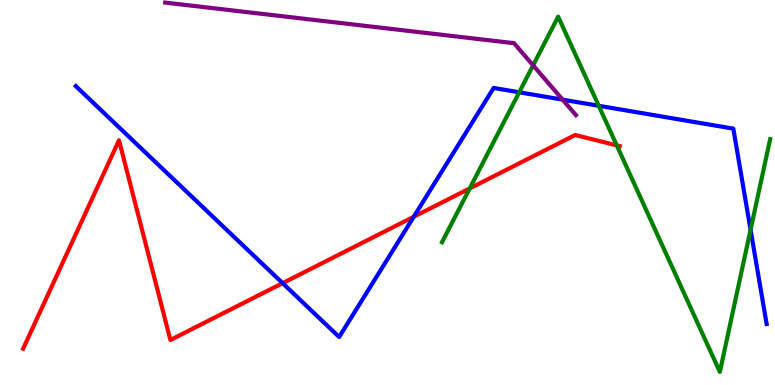[{'lines': ['blue', 'red'], 'intersections': [{'x': 3.65, 'y': 2.65}, {'x': 5.34, 'y': 4.37}]}, {'lines': ['green', 'red'], 'intersections': [{'x': 6.06, 'y': 5.11}, {'x': 7.96, 'y': 6.22}]}, {'lines': ['purple', 'red'], 'intersections': []}, {'lines': ['blue', 'green'], 'intersections': [{'x': 6.7, 'y': 7.6}, {'x': 7.73, 'y': 7.25}, {'x': 9.68, 'y': 4.03}]}, {'lines': ['blue', 'purple'], 'intersections': [{'x': 7.26, 'y': 7.41}]}, {'lines': ['green', 'purple'], 'intersections': [{'x': 6.88, 'y': 8.3}]}]